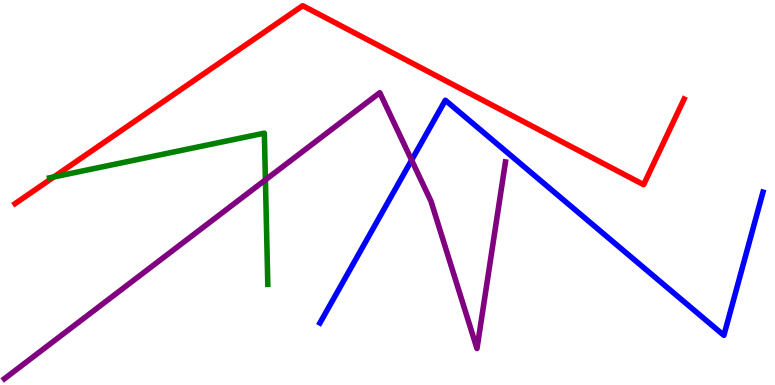[{'lines': ['blue', 'red'], 'intersections': []}, {'lines': ['green', 'red'], 'intersections': [{'x': 0.695, 'y': 5.4}]}, {'lines': ['purple', 'red'], 'intersections': []}, {'lines': ['blue', 'green'], 'intersections': []}, {'lines': ['blue', 'purple'], 'intersections': [{'x': 5.31, 'y': 5.84}]}, {'lines': ['green', 'purple'], 'intersections': [{'x': 3.42, 'y': 5.33}]}]